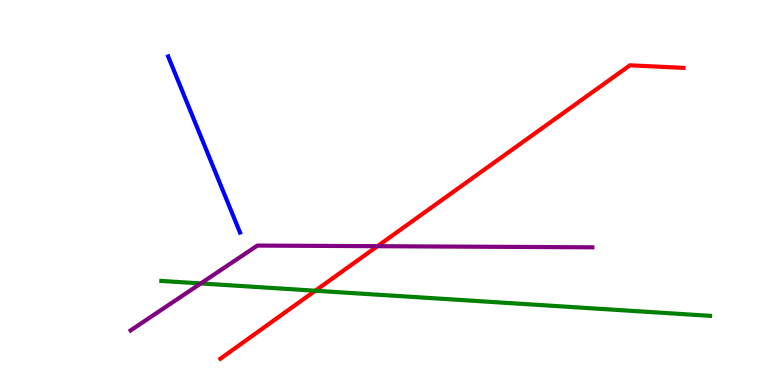[{'lines': ['blue', 'red'], 'intersections': []}, {'lines': ['green', 'red'], 'intersections': [{'x': 4.07, 'y': 2.45}]}, {'lines': ['purple', 'red'], 'intersections': [{'x': 4.87, 'y': 3.61}]}, {'lines': ['blue', 'green'], 'intersections': []}, {'lines': ['blue', 'purple'], 'intersections': []}, {'lines': ['green', 'purple'], 'intersections': [{'x': 2.59, 'y': 2.64}]}]